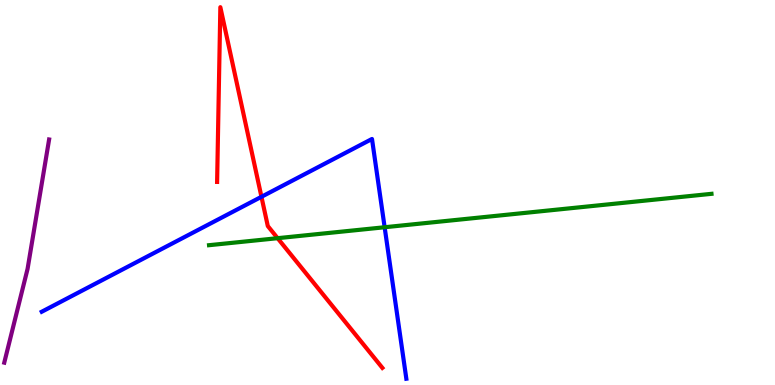[{'lines': ['blue', 'red'], 'intersections': [{'x': 3.37, 'y': 4.89}]}, {'lines': ['green', 'red'], 'intersections': [{'x': 3.58, 'y': 3.81}]}, {'lines': ['purple', 'red'], 'intersections': []}, {'lines': ['blue', 'green'], 'intersections': [{'x': 4.96, 'y': 4.1}]}, {'lines': ['blue', 'purple'], 'intersections': []}, {'lines': ['green', 'purple'], 'intersections': []}]